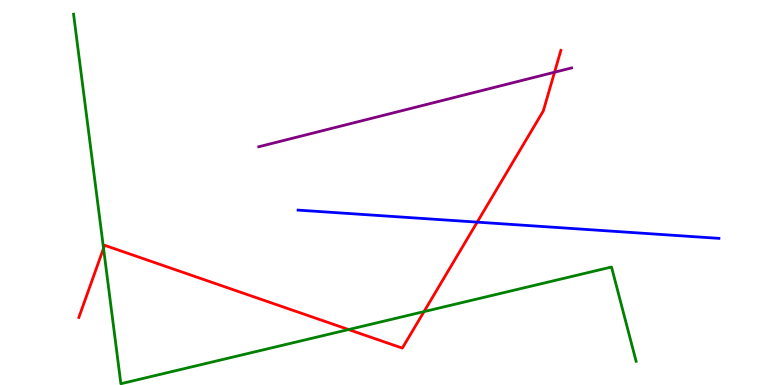[{'lines': ['blue', 'red'], 'intersections': [{'x': 6.16, 'y': 4.23}]}, {'lines': ['green', 'red'], 'intersections': [{'x': 1.34, 'y': 3.55}, {'x': 4.5, 'y': 1.44}, {'x': 5.47, 'y': 1.91}]}, {'lines': ['purple', 'red'], 'intersections': [{'x': 7.16, 'y': 8.12}]}, {'lines': ['blue', 'green'], 'intersections': []}, {'lines': ['blue', 'purple'], 'intersections': []}, {'lines': ['green', 'purple'], 'intersections': []}]